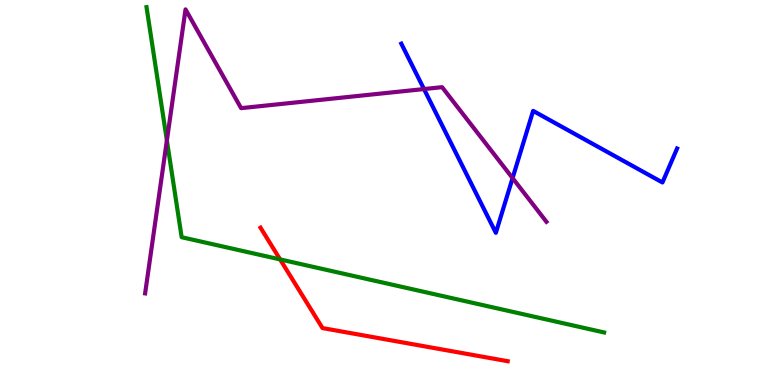[{'lines': ['blue', 'red'], 'intersections': []}, {'lines': ['green', 'red'], 'intersections': [{'x': 3.61, 'y': 3.26}]}, {'lines': ['purple', 'red'], 'intersections': []}, {'lines': ['blue', 'green'], 'intersections': []}, {'lines': ['blue', 'purple'], 'intersections': [{'x': 5.47, 'y': 7.69}, {'x': 6.61, 'y': 5.37}]}, {'lines': ['green', 'purple'], 'intersections': [{'x': 2.15, 'y': 6.35}]}]